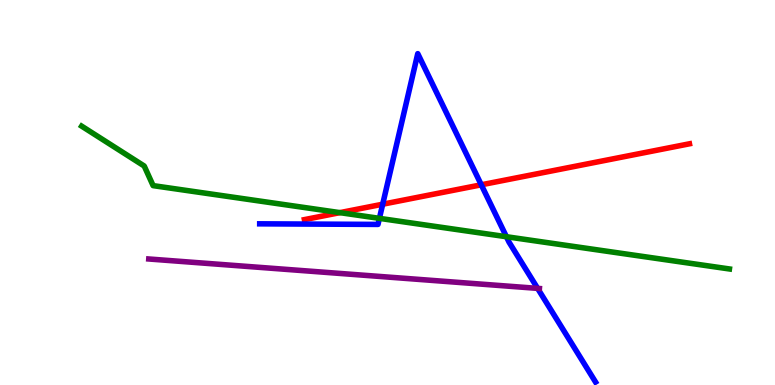[{'lines': ['blue', 'red'], 'intersections': [{'x': 4.94, 'y': 4.7}, {'x': 6.21, 'y': 5.2}]}, {'lines': ['green', 'red'], 'intersections': [{'x': 4.39, 'y': 4.48}]}, {'lines': ['purple', 'red'], 'intersections': []}, {'lines': ['blue', 'green'], 'intersections': [{'x': 4.9, 'y': 4.33}, {'x': 6.53, 'y': 3.85}]}, {'lines': ['blue', 'purple'], 'intersections': [{'x': 6.94, 'y': 2.51}]}, {'lines': ['green', 'purple'], 'intersections': []}]